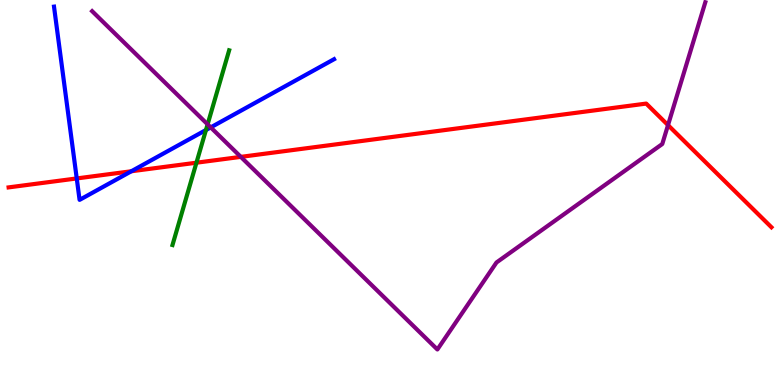[{'lines': ['blue', 'red'], 'intersections': [{'x': 0.99, 'y': 5.37}, {'x': 1.69, 'y': 5.55}]}, {'lines': ['green', 'red'], 'intersections': [{'x': 2.53, 'y': 5.77}]}, {'lines': ['purple', 'red'], 'intersections': [{'x': 3.11, 'y': 5.93}, {'x': 8.62, 'y': 6.75}]}, {'lines': ['blue', 'green'], 'intersections': [{'x': 2.66, 'y': 6.62}]}, {'lines': ['blue', 'purple'], 'intersections': [{'x': 2.72, 'y': 6.69}]}, {'lines': ['green', 'purple'], 'intersections': [{'x': 2.68, 'y': 6.77}]}]